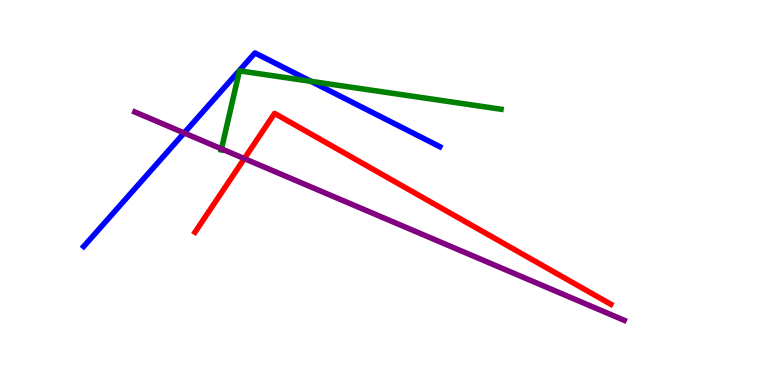[{'lines': ['blue', 'red'], 'intersections': []}, {'lines': ['green', 'red'], 'intersections': []}, {'lines': ['purple', 'red'], 'intersections': [{'x': 3.15, 'y': 5.88}]}, {'lines': ['blue', 'green'], 'intersections': [{'x': 4.01, 'y': 7.89}]}, {'lines': ['blue', 'purple'], 'intersections': [{'x': 2.38, 'y': 6.55}]}, {'lines': ['green', 'purple'], 'intersections': [{'x': 2.86, 'y': 6.13}]}]